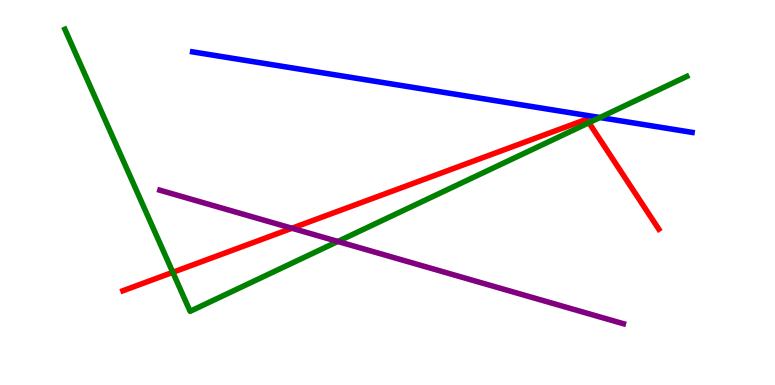[{'lines': ['blue', 'red'], 'intersections': []}, {'lines': ['green', 'red'], 'intersections': [{'x': 2.23, 'y': 2.93}, {'x': 7.6, 'y': 6.81}]}, {'lines': ['purple', 'red'], 'intersections': [{'x': 3.77, 'y': 4.07}]}, {'lines': ['blue', 'green'], 'intersections': [{'x': 7.74, 'y': 6.95}]}, {'lines': ['blue', 'purple'], 'intersections': []}, {'lines': ['green', 'purple'], 'intersections': [{'x': 4.36, 'y': 3.73}]}]